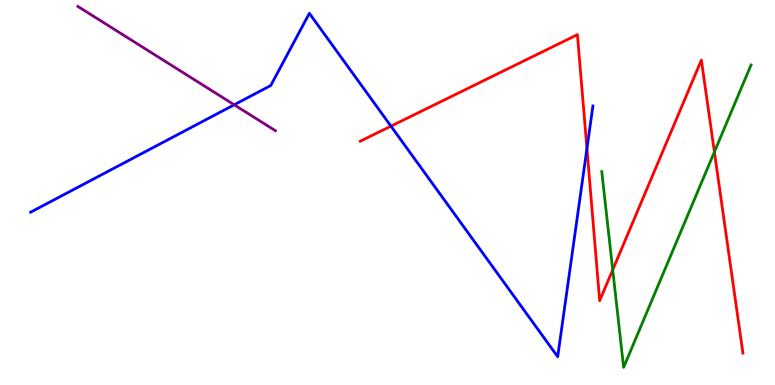[{'lines': ['blue', 'red'], 'intersections': [{'x': 5.04, 'y': 6.72}, {'x': 7.57, 'y': 6.14}]}, {'lines': ['green', 'red'], 'intersections': [{'x': 7.91, 'y': 2.99}, {'x': 9.22, 'y': 6.05}]}, {'lines': ['purple', 'red'], 'intersections': []}, {'lines': ['blue', 'green'], 'intersections': []}, {'lines': ['blue', 'purple'], 'intersections': [{'x': 3.02, 'y': 7.28}]}, {'lines': ['green', 'purple'], 'intersections': []}]